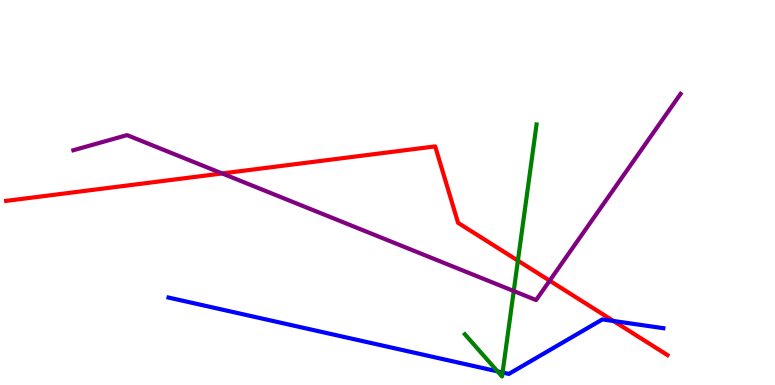[{'lines': ['blue', 'red'], 'intersections': [{'x': 7.92, 'y': 1.66}]}, {'lines': ['green', 'red'], 'intersections': [{'x': 6.68, 'y': 3.23}]}, {'lines': ['purple', 'red'], 'intersections': [{'x': 2.87, 'y': 5.49}, {'x': 7.09, 'y': 2.71}]}, {'lines': ['blue', 'green'], 'intersections': [{'x': 6.42, 'y': 0.354}, {'x': 6.48, 'y': 0.325}]}, {'lines': ['blue', 'purple'], 'intersections': []}, {'lines': ['green', 'purple'], 'intersections': [{'x': 6.63, 'y': 2.44}]}]